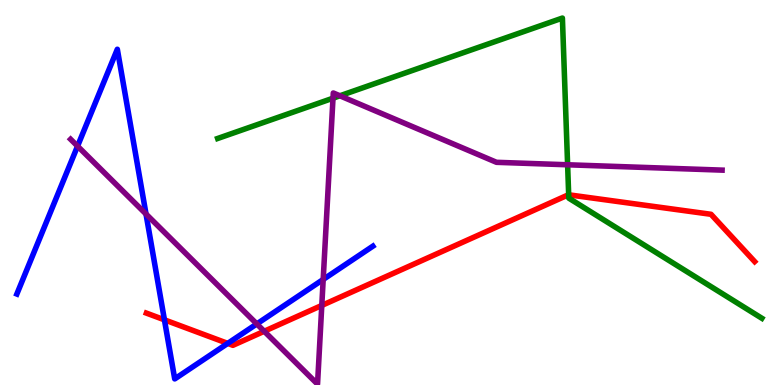[{'lines': ['blue', 'red'], 'intersections': [{'x': 2.12, 'y': 1.69}, {'x': 2.94, 'y': 1.08}]}, {'lines': ['green', 'red'], 'intersections': [{'x': 7.34, 'y': 4.94}]}, {'lines': ['purple', 'red'], 'intersections': [{'x': 3.41, 'y': 1.4}, {'x': 4.15, 'y': 2.07}]}, {'lines': ['blue', 'green'], 'intersections': []}, {'lines': ['blue', 'purple'], 'intersections': [{'x': 1.0, 'y': 6.2}, {'x': 1.88, 'y': 4.44}, {'x': 3.31, 'y': 1.59}, {'x': 4.17, 'y': 2.74}]}, {'lines': ['green', 'purple'], 'intersections': [{'x': 4.3, 'y': 7.45}, {'x': 4.39, 'y': 7.51}, {'x': 7.32, 'y': 5.72}]}]